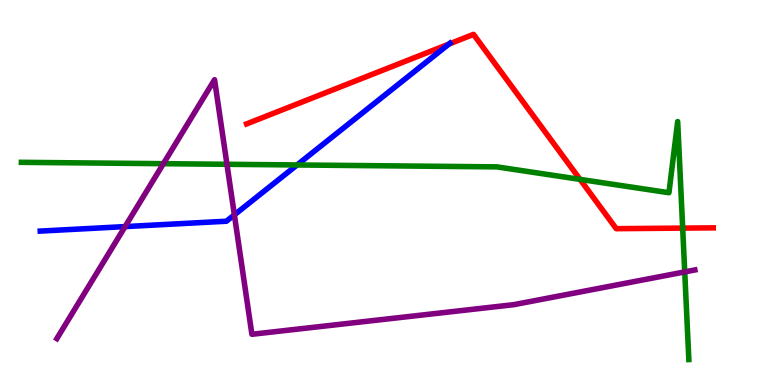[{'lines': ['blue', 'red'], 'intersections': [{'x': 5.79, 'y': 8.85}]}, {'lines': ['green', 'red'], 'intersections': [{'x': 7.48, 'y': 5.34}, {'x': 8.81, 'y': 4.08}]}, {'lines': ['purple', 'red'], 'intersections': []}, {'lines': ['blue', 'green'], 'intersections': [{'x': 3.83, 'y': 5.72}]}, {'lines': ['blue', 'purple'], 'intersections': [{'x': 1.61, 'y': 4.11}, {'x': 3.02, 'y': 4.42}]}, {'lines': ['green', 'purple'], 'intersections': [{'x': 2.11, 'y': 5.75}, {'x': 2.93, 'y': 5.73}, {'x': 8.84, 'y': 2.94}]}]